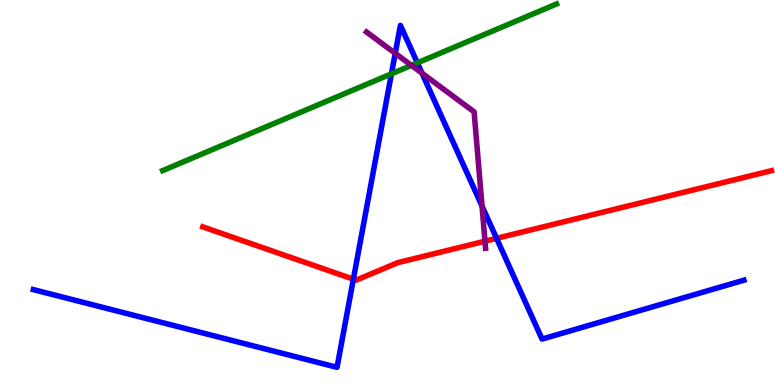[{'lines': ['blue', 'red'], 'intersections': [{'x': 4.56, 'y': 2.75}, {'x': 6.41, 'y': 3.81}]}, {'lines': ['green', 'red'], 'intersections': []}, {'lines': ['purple', 'red'], 'intersections': [{'x': 6.26, 'y': 3.74}]}, {'lines': ['blue', 'green'], 'intersections': [{'x': 5.05, 'y': 8.08}, {'x': 5.38, 'y': 8.37}]}, {'lines': ['blue', 'purple'], 'intersections': [{'x': 5.1, 'y': 8.62}, {'x': 5.44, 'y': 8.1}, {'x': 6.22, 'y': 4.65}]}, {'lines': ['green', 'purple'], 'intersections': [{'x': 5.31, 'y': 8.3}]}]